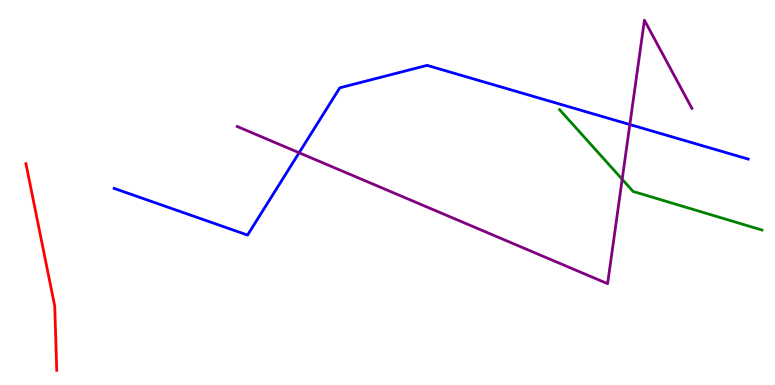[{'lines': ['blue', 'red'], 'intersections': []}, {'lines': ['green', 'red'], 'intersections': []}, {'lines': ['purple', 'red'], 'intersections': []}, {'lines': ['blue', 'green'], 'intersections': []}, {'lines': ['blue', 'purple'], 'intersections': [{'x': 3.86, 'y': 6.03}, {'x': 8.13, 'y': 6.77}]}, {'lines': ['green', 'purple'], 'intersections': [{'x': 8.03, 'y': 5.34}]}]